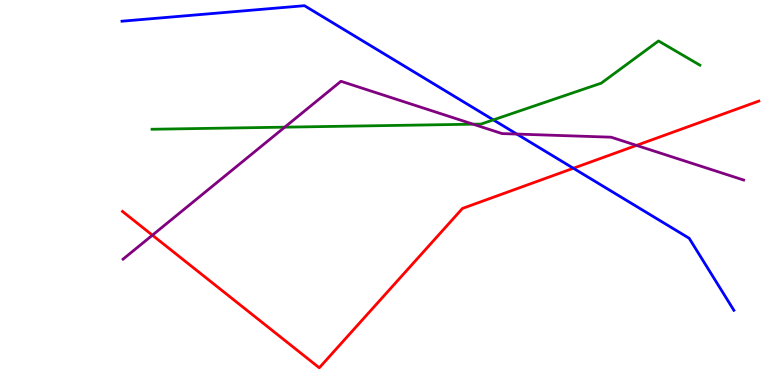[{'lines': ['blue', 'red'], 'intersections': [{'x': 7.4, 'y': 5.63}]}, {'lines': ['green', 'red'], 'intersections': []}, {'lines': ['purple', 'red'], 'intersections': [{'x': 1.97, 'y': 3.89}, {'x': 8.21, 'y': 6.22}]}, {'lines': ['blue', 'green'], 'intersections': [{'x': 6.37, 'y': 6.89}]}, {'lines': ['blue', 'purple'], 'intersections': [{'x': 6.67, 'y': 6.52}]}, {'lines': ['green', 'purple'], 'intersections': [{'x': 3.67, 'y': 6.7}, {'x': 6.11, 'y': 6.77}]}]